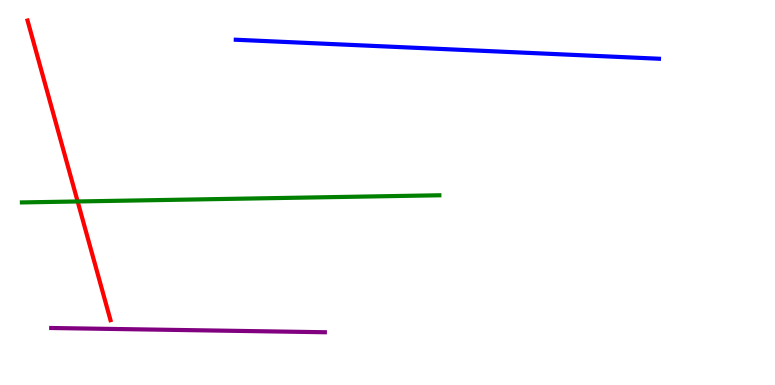[{'lines': ['blue', 'red'], 'intersections': []}, {'lines': ['green', 'red'], 'intersections': [{'x': 1.0, 'y': 4.77}]}, {'lines': ['purple', 'red'], 'intersections': []}, {'lines': ['blue', 'green'], 'intersections': []}, {'lines': ['blue', 'purple'], 'intersections': []}, {'lines': ['green', 'purple'], 'intersections': []}]